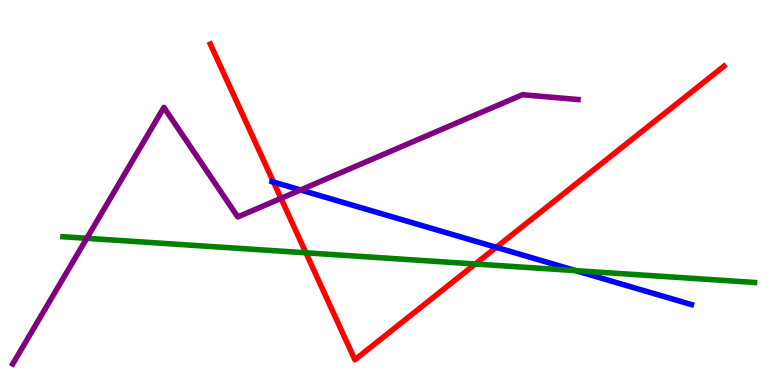[{'lines': ['blue', 'red'], 'intersections': [{'x': 3.53, 'y': 5.27}, {'x': 6.4, 'y': 3.58}]}, {'lines': ['green', 'red'], 'intersections': [{'x': 3.95, 'y': 3.43}, {'x': 6.13, 'y': 3.14}]}, {'lines': ['purple', 'red'], 'intersections': [{'x': 3.63, 'y': 4.85}]}, {'lines': ['blue', 'green'], 'intersections': [{'x': 7.43, 'y': 2.97}]}, {'lines': ['blue', 'purple'], 'intersections': [{'x': 3.88, 'y': 5.07}]}, {'lines': ['green', 'purple'], 'intersections': [{'x': 1.12, 'y': 3.81}]}]